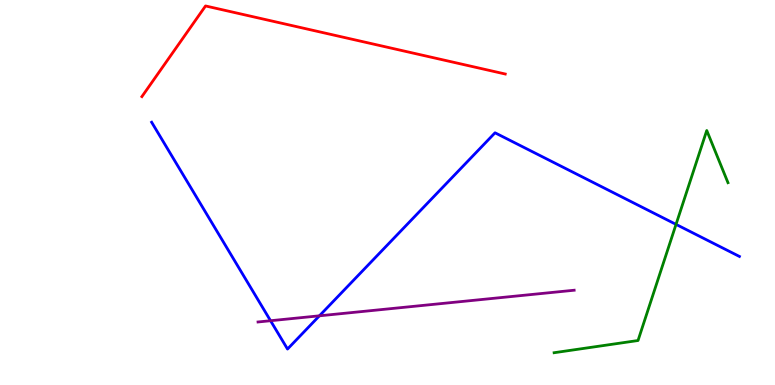[{'lines': ['blue', 'red'], 'intersections': []}, {'lines': ['green', 'red'], 'intersections': []}, {'lines': ['purple', 'red'], 'intersections': []}, {'lines': ['blue', 'green'], 'intersections': [{'x': 8.72, 'y': 4.17}]}, {'lines': ['blue', 'purple'], 'intersections': [{'x': 3.49, 'y': 1.67}, {'x': 4.12, 'y': 1.8}]}, {'lines': ['green', 'purple'], 'intersections': []}]